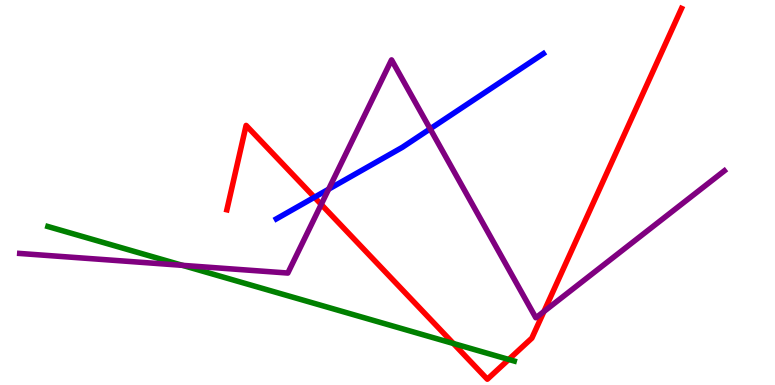[{'lines': ['blue', 'red'], 'intersections': [{'x': 4.06, 'y': 4.88}]}, {'lines': ['green', 'red'], 'intersections': [{'x': 5.85, 'y': 1.08}, {'x': 6.56, 'y': 0.663}]}, {'lines': ['purple', 'red'], 'intersections': [{'x': 4.14, 'y': 4.69}, {'x': 7.02, 'y': 1.91}]}, {'lines': ['blue', 'green'], 'intersections': []}, {'lines': ['blue', 'purple'], 'intersections': [{'x': 4.24, 'y': 5.09}, {'x': 5.55, 'y': 6.65}]}, {'lines': ['green', 'purple'], 'intersections': [{'x': 2.35, 'y': 3.11}]}]